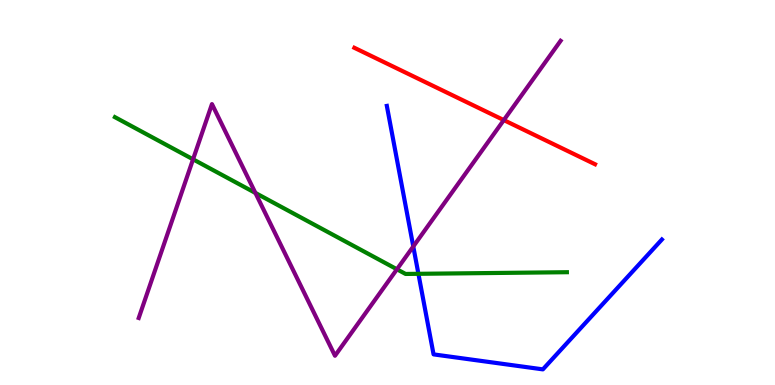[{'lines': ['blue', 'red'], 'intersections': []}, {'lines': ['green', 'red'], 'intersections': []}, {'lines': ['purple', 'red'], 'intersections': [{'x': 6.5, 'y': 6.88}]}, {'lines': ['blue', 'green'], 'intersections': [{'x': 5.4, 'y': 2.89}]}, {'lines': ['blue', 'purple'], 'intersections': [{'x': 5.33, 'y': 3.6}]}, {'lines': ['green', 'purple'], 'intersections': [{'x': 2.49, 'y': 5.86}, {'x': 3.3, 'y': 4.99}, {'x': 5.12, 'y': 3.01}]}]